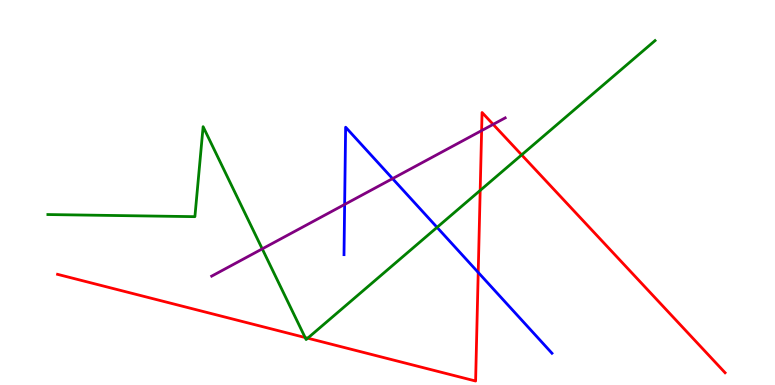[{'lines': ['blue', 'red'], 'intersections': [{'x': 6.17, 'y': 2.92}]}, {'lines': ['green', 'red'], 'intersections': [{'x': 3.94, 'y': 1.23}, {'x': 3.97, 'y': 1.22}, {'x': 6.2, 'y': 5.05}, {'x': 6.73, 'y': 5.98}]}, {'lines': ['purple', 'red'], 'intersections': [{'x': 6.21, 'y': 6.61}, {'x': 6.36, 'y': 6.77}]}, {'lines': ['blue', 'green'], 'intersections': [{'x': 5.64, 'y': 4.09}]}, {'lines': ['blue', 'purple'], 'intersections': [{'x': 4.45, 'y': 4.69}, {'x': 5.07, 'y': 5.36}]}, {'lines': ['green', 'purple'], 'intersections': [{'x': 3.38, 'y': 3.54}]}]